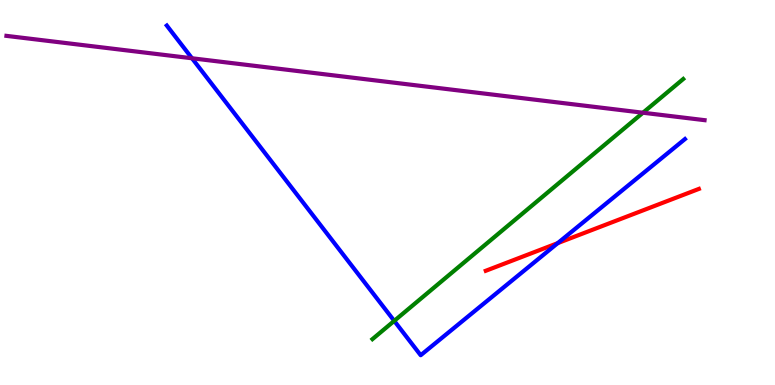[{'lines': ['blue', 'red'], 'intersections': [{'x': 7.2, 'y': 3.68}]}, {'lines': ['green', 'red'], 'intersections': []}, {'lines': ['purple', 'red'], 'intersections': []}, {'lines': ['blue', 'green'], 'intersections': [{'x': 5.09, 'y': 1.67}]}, {'lines': ['blue', 'purple'], 'intersections': [{'x': 2.48, 'y': 8.49}]}, {'lines': ['green', 'purple'], 'intersections': [{'x': 8.3, 'y': 7.07}]}]